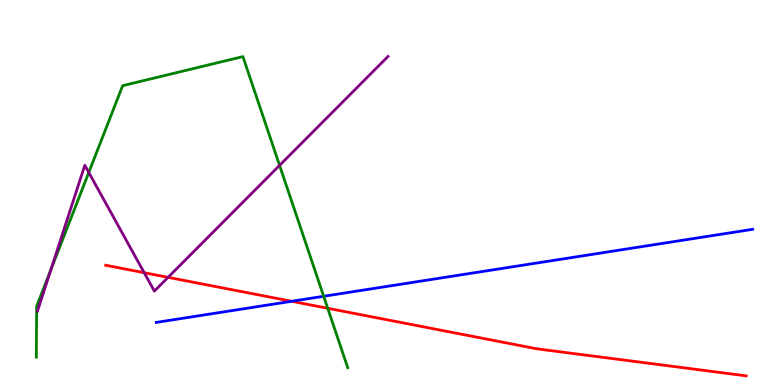[{'lines': ['blue', 'red'], 'intersections': [{'x': 3.76, 'y': 2.17}]}, {'lines': ['green', 'red'], 'intersections': [{'x': 4.23, 'y': 1.99}]}, {'lines': ['purple', 'red'], 'intersections': [{'x': 1.86, 'y': 2.92}, {'x': 2.17, 'y': 2.8}]}, {'lines': ['blue', 'green'], 'intersections': [{'x': 4.18, 'y': 2.3}]}, {'lines': ['blue', 'purple'], 'intersections': []}, {'lines': ['green', 'purple'], 'intersections': [{'x': 0.658, 'y': 3.0}, {'x': 1.15, 'y': 5.52}, {'x': 3.61, 'y': 5.7}]}]